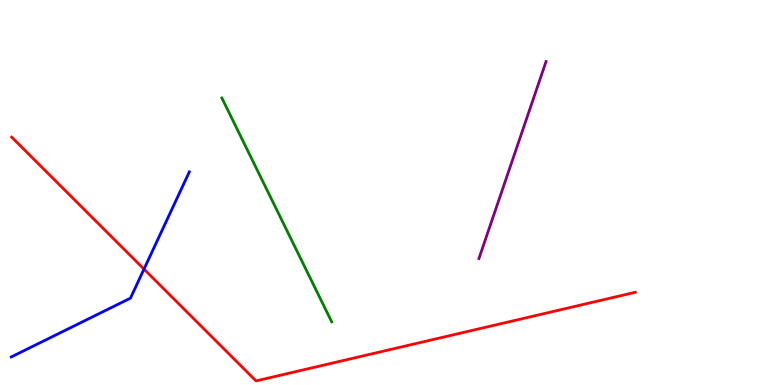[{'lines': ['blue', 'red'], 'intersections': [{'x': 1.86, 'y': 3.01}]}, {'lines': ['green', 'red'], 'intersections': []}, {'lines': ['purple', 'red'], 'intersections': []}, {'lines': ['blue', 'green'], 'intersections': []}, {'lines': ['blue', 'purple'], 'intersections': []}, {'lines': ['green', 'purple'], 'intersections': []}]